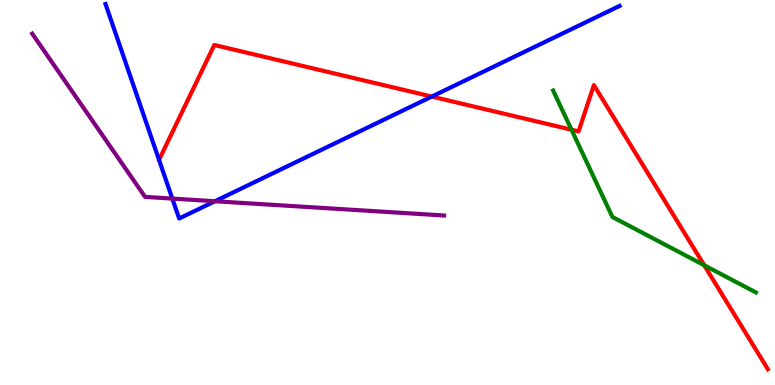[{'lines': ['blue', 'red'], 'intersections': [{'x': 5.57, 'y': 7.49}]}, {'lines': ['green', 'red'], 'intersections': [{'x': 7.37, 'y': 6.63}, {'x': 9.09, 'y': 3.11}]}, {'lines': ['purple', 'red'], 'intersections': []}, {'lines': ['blue', 'green'], 'intersections': []}, {'lines': ['blue', 'purple'], 'intersections': [{'x': 2.22, 'y': 4.84}, {'x': 2.77, 'y': 4.77}]}, {'lines': ['green', 'purple'], 'intersections': []}]